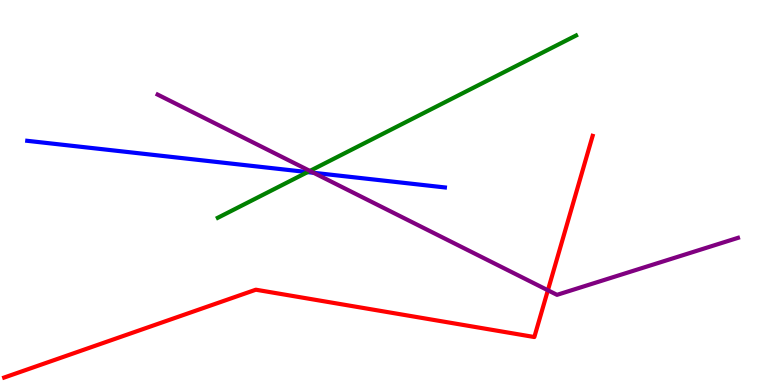[{'lines': ['blue', 'red'], 'intersections': []}, {'lines': ['green', 'red'], 'intersections': []}, {'lines': ['purple', 'red'], 'intersections': [{'x': 7.07, 'y': 2.46}]}, {'lines': ['blue', 'green'], 'intersections': [{'x': 3.97, 'y': 5.53}]}, {'lines': ['blue', 'purple'], 'intersections': [{'x': 4.05, 'y': 5.51}]}, {'lines': ['green', 'purple'], 'intersections': [{'x': 4.0, 'y': 5.56}]}]